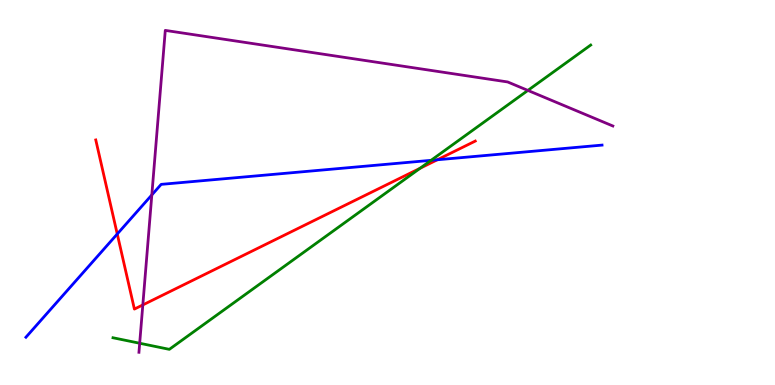[{'lines': ['blue', 'red'], 'intersections': [{'x': 1.51, 'y': 3.92}, {'x': 5.64, 'y': 5.85}]}, {'lines': ['green', 'red'], 'intersections': [{'x': 5.42, 'y': 5.63}]}, {'lines': ['purple', 'red'], 'intersections': [{'x': 1.84, 'y': 2.08}]}, {'lines': ['blue', 'green'], 'intersections': [{'x': 5.56, 'y': 5.84}]}, {'lines': ['blue', 'purple'], 'intersections': [{'x': 1.96, 'y': 4.94}]}, {'lines': ['green', 'purple'], 'intersections': [{'x': 1.8, 'y': 1.08}, {'x': 6.81, 'y': 7.65}]}]